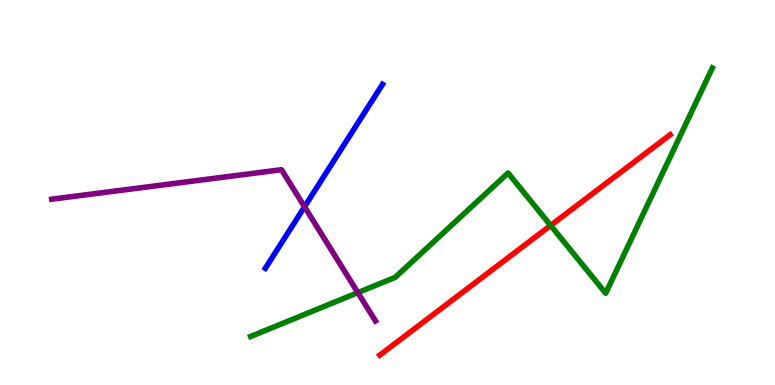[{'lines': ['blue', 'red'], 'intersections': []}, {'lines': ['green', 'red'], 'intersections': [{'x': 7.11, 'y': 4.14}]}, {'lines': ['purple', 'red'], 'intersections': []}, {'lines': ['blue', 'green'], 'intersections': []}, {'lines': ['blue', 'purple'], 'intersections': [{'x': 3.93, 'y': 4.63}]}, {'lines': ['green', 'purple'], 'intersections': [{'x': 4.62, 'y': 2.4}]}]